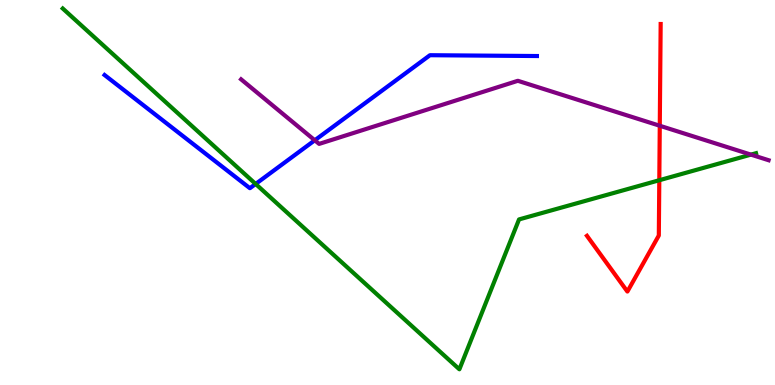[{'lines': ['blue', 'red'], 'intersections': []}, {'lines': ['green', 'red'], 'intersections': [{'x': 8.51, 'y': 5.32}]}, {'lines': ['purple', 'red'], 'intersections': [{'x': 8.51, 'y': 6.73}]}, {'lines': ['blue', 'green'], 'intersections': [{'x': 3.3, 'y': 5.22}]}, {'lines': ['blue', 'purple'], 'intersections': [{'x': 4.06, 'y': 6.36}]}, {'lines': ['green', 'purple'], 'intersections': [{'x': 9.69, 'y': 5.98}]}]